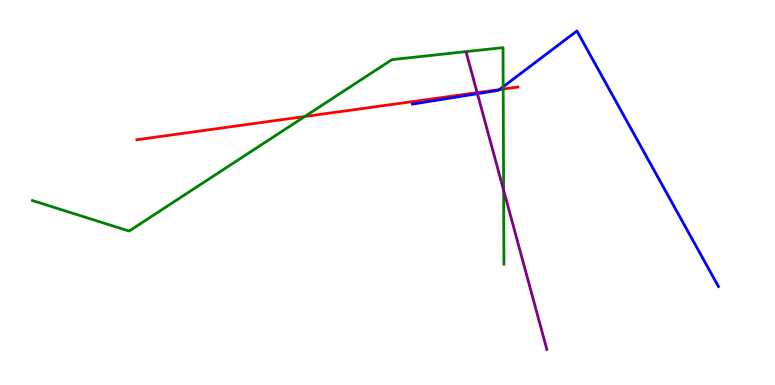[{'lines': ['blue', 'red'], 'intersections': [{'x': 6.44, 'y': 7.67}]}, {'lines': ['green', 'red'], 'intersections': [{'x': 3.93, 'y': 6.97}, {'x': 6.49, 'y': 7.69}]}, {'lines': ['purple', 'red'], 'intersections': [{'x': 6.16, 'y': 7.59}]}, {'lines': ['blue', 'green'], 'intersections': [{'x': 6.49, 'y': 7.75}]}, {'lines': ['blue', 'purple'], 'intersections': [{'x': 6.16, 'y': 7.57}]}, {'lines': ['green', 'purple'], 'intersections': [{'x': 6.5, 'y': 5.06}]}]